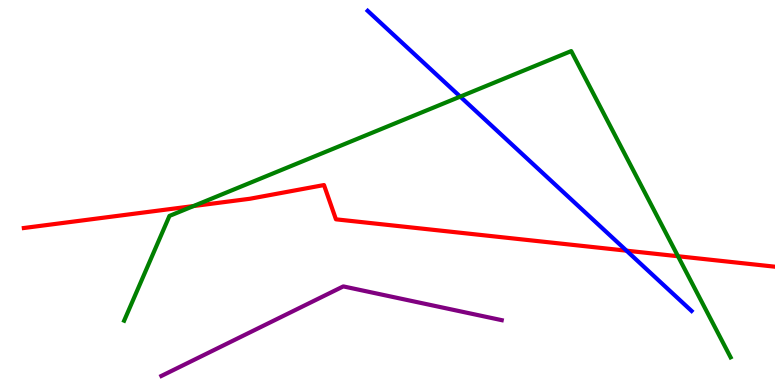[{'lines': ['blue', 'red'], 'intersections': [{'x': 8.08, 'y': 3.49}]}, {'lines': ['green', 'red'], 'intersections': [{'x': 2.5, 'y': 4.65}, {'x': 8.75, 'y': 3.34}]}, {'lines': ['purple', 'red'], 'intersections': []}, {'lines': ['blue', 'green'], 'intersections': [{'x': 5.94, 'y': 7.49}]}, {'lines': ['blue', 'purple'], 'intersections': []}, {'lines': ['green', 'purple'], 'intersections': []}]